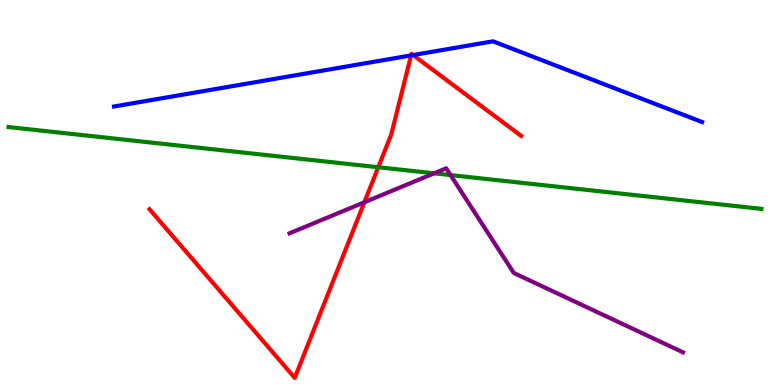[{'lines': ['blue', 'red'], 'intersections': [{'x': 5.3, 'y': 8.56}, {'x': 5.33, 'y': 8.57}]}, {'lines': ['green', 'red'], 'intersections': [{'x': 4.88, 'y': 5.66}]}, {'lines': ['purple', 'red'], 'intersections': [{'x': 4.7, 'y': 4.75}]}, {'lines': ['blue', 'green'], 'intersections': []}, {'lines': ['blue', 'purple'], 'intersections': []}, {'lines': ['green', 'purple'], 'intersections': [{'x': 5.6, 'y': 5.5}, {'x': 5.81, 'y': 5.45}]}]